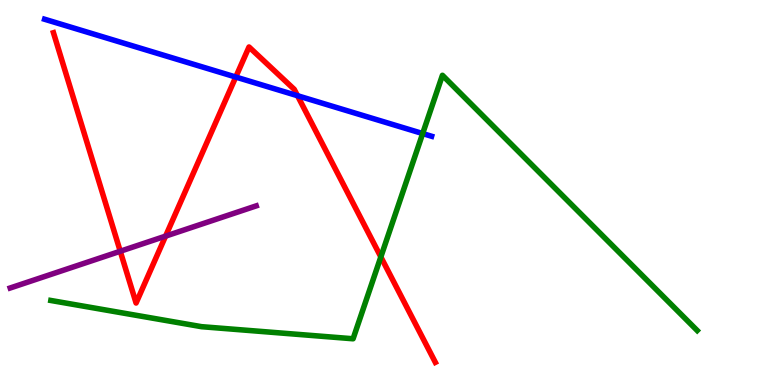[{'lines': ['blue', 'red'], 'intersections': [{'x': 3.04, 'y': 8.0}, {'x': 3.84, 'y': 7.51}]}, {'lines': ['green', 'red'], 'intersections': [{'x': 4.91, 'y': 3.33}]}, {'lines': ['purple', 'red'], 'intersections': [{'x': 1.55, 'y': 3.47}, {'x': 2.14, 'y': 3.87}]}, {'lines': ['blue', 'green'], 'intersections': [{'x': 5.45, 'y': 6.53}]}, {'lines': ['blue', 'purple'], 'intersections': []}, {'lines': ['green', 'purple'], 'intersections': []}]